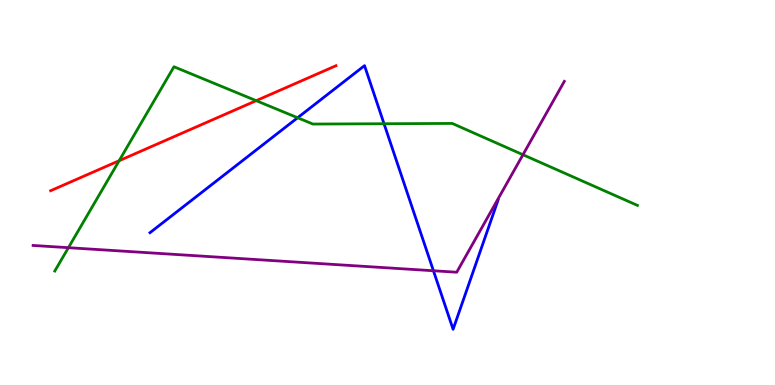[{'lines': ['blue', 'red'], 'intersections': []}, {'lines': ['green', 'red'], 'intersections': [{'x': 1.54, 'y': 5.83}, {'x': 3.31, 'y': 7.39}]}, {'lines': ['purple', 'red'], 'intersections': []}, {'lines': ['blue', 'green'], 'intersections': [{'x': 3.84, 'y': 6.94}, {'x': 4.96, 'y': 6.79}]}, {'lines': ['blue', 'purple'], 'intersections': [{'x': 5.59, 'y': 2.97}]}, {'lines': ['green', 'purple'], 'intersections': [{'x': 0.883, 'y': 3.57}, {'x': 6.75, 'y': 5.98}]}]